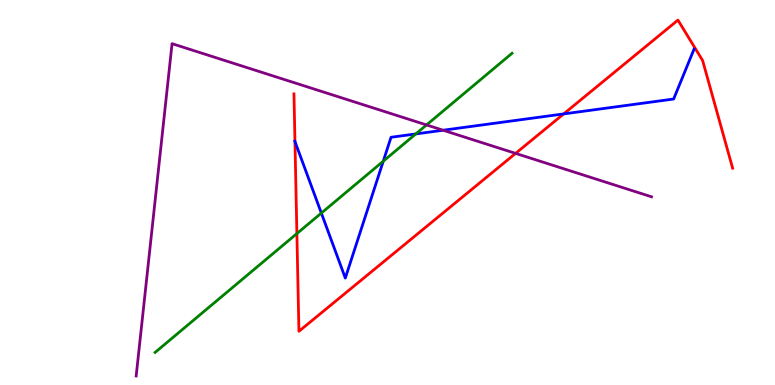[{'lines': ['blue', 'red'], 'intersections': [{'x': 3.81, 'y': 6.32}, {'x': 7.27, 'y': 7.04}]}, {'lines': ['green', 'red'], 'intersections': [{'x': 3.83, 'y': 3.93}]}, {'lines': ['purple', 'red'], 'intersections': [{'x': 6.65, 'y': 6.02}]}, {'lines': ['blue', 'green'], 'intersections': [{'x': 4.15, 'y': 4.47}, {'x': 4.95, 'y': 5.81}, {'x': 5.37, 'y': 6.52}]}, {'lines': ['blue', 'purple'], 'intersections': [{'x': 5.72, 'y': 6.62}]}, {'lines': ['green', 'purple'], 'intersections': [{'x': 5.5, 'y': 6.75}]}]